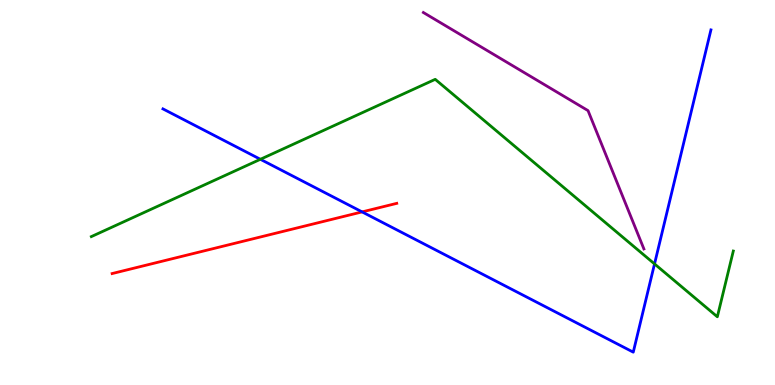[{'lines': ['blue', 'red'], 'intersections': [{'x': 4.67, 'y': 4.5}]}, {'lines': ['green', 'red'], 'intersections': []}, {'lines': ['purple', 'red'], 'intersections': []}, {'lines': ['blue', 'green'], 'intersections': [{'x': 3.36, 'y': 5.86}, {'x': 8.45, 'y': 3.14}]}, {'lines': ['blue', 'purple'], 'intersections': []}, {'lines': ['green', 'purple'], 'intersections': []}]